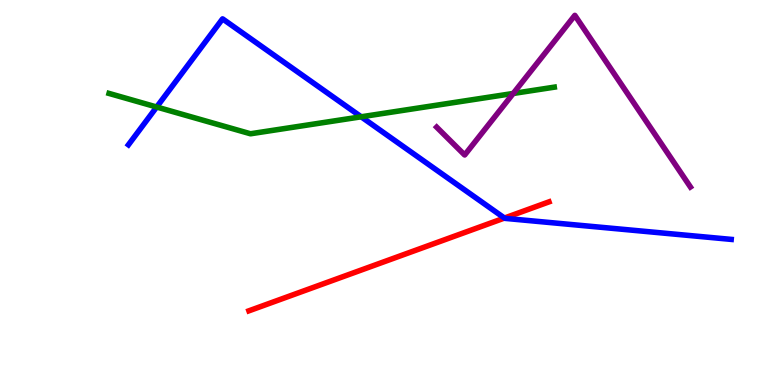[{'lines': ['blue', 'red'], 'intersections': [{'x': 6.51, 'y': 4.34}]}, {'lines': ['green', 'red'], 'intersections': []}, {'lines': ['purple', 'red'], 'intersections': []}, {'lines': ['blue', 'green'], 'intersections': [{'x': 2.02, 'y': 7.22}, {'x': 4.66, 'y': 6.97}]}, {'lines': ['blue', 'purple'], 'intersections': []}, {'lines': ['green', 'purple'], 'intersections': [{'x': 6.62, 'y': 7.57}]}]